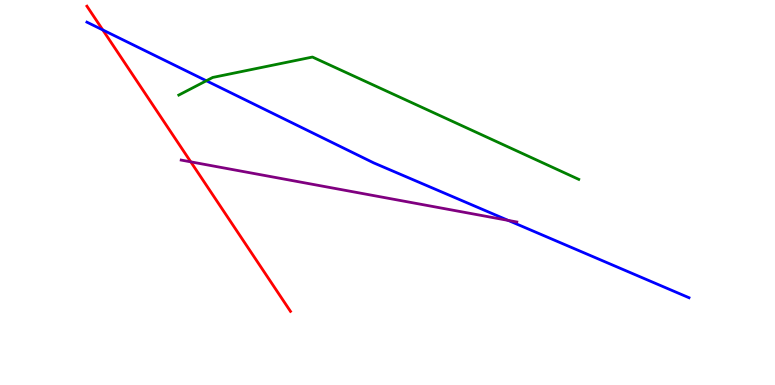[{'lines': ['blue', 'red'], 'intersections': [{'x': 1.33, 'y': 9.22}]}, {'lines': ['green', 'red'], 'intersections': []}, {'lines': ['purple', 'red'], 'intersections': [{'x': 2.46, 'y': 5.8}]}, {'lines': ['blue', 'green'], 'intersections': [{'x': 2.66, 'y': 7.9}]}, {'lines': ['blue', 'purple'], 'intersections': [{'x': 6.56, 'y': 4.28}]}, {'lines': ['green', 'purple'], 'intersections': []}]